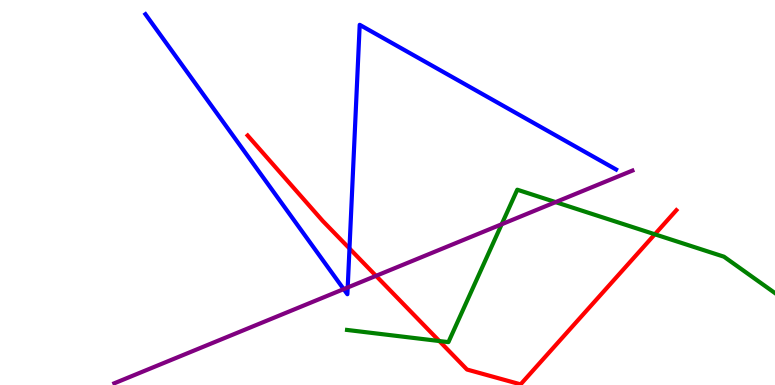[{'lines': ['blue', 'red'], 'intersections': [{'x': 4.51, 'y': 3.55}]}, {'lines': ['green', 'red'], 'intersections': [{'x': 5.67, 'y': 1.14}, {'x': 8.45, 'y': 3.91}]}, {'lines': ['purple', 'red'], 'intersections': [{'x': 4.85, 'y': 2.84}]}, {'lines': ['blue', 'green'], 'intersections': []}, {'lines': ['blue', 'purple'], 'intersections': [{'x': 4.43, 'y': 2.49}, {'x': 4.49, 'y': 2.53}]}, {'lines': ['green', 'purple'], 'intersections': [{'x': 6.47, 'y': 4.18}, {'x': 7.17, 'y': 4.75}]}]